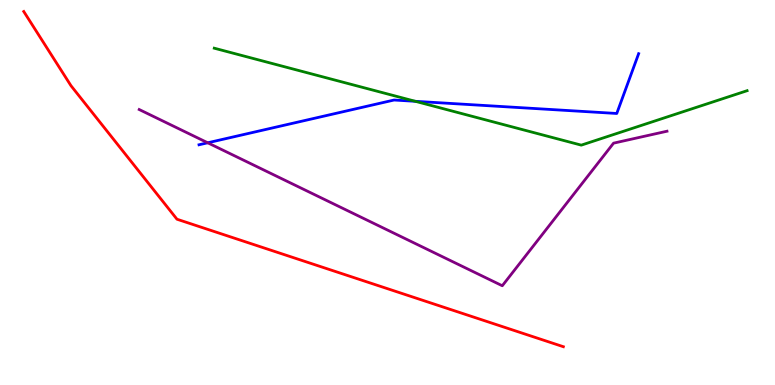[{'lines': ['blue', 'red'], 'intersections': []}, {'lines': ['green', 'red'], 'intersections': []}, {'lines': ['purple', 'red'], 'intersections': []}, {'lines': ['blue', 'green'], 'intersections': [{'x': 5.36, 'y': 7.37}]}, {'lines': ['blue', 'purple'], 'intersections': [{'x': 2.68, 'y': 6.29}]}, {'lines': ['green', 'purple'], 'intersections': []}]